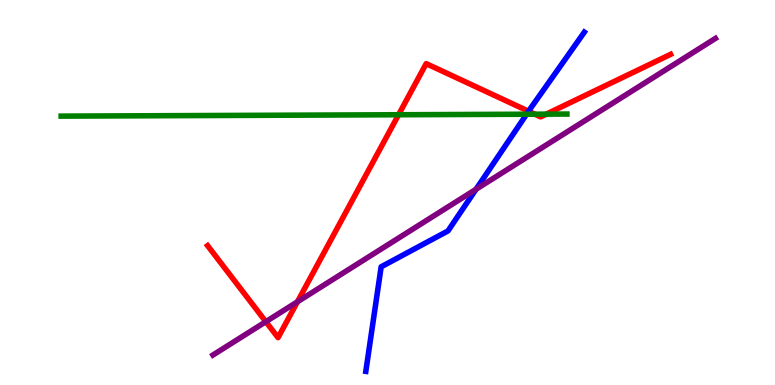[{'lines': ['blue', 'red'], 'intersections': [{'x': 6.82, 'y': 7.11}]}, {'lines': ['green', 'red'], 'intersections': [{'x': 5.14, 'y': 7.02}, {'x': 6.9, 'y': 7.03}, {'x': 7.05, 'y': 7.04}]}, {'lines': ['purple', 'red'], 'intersections': [{'x': 3.43, 'y': 1.64}, {'x': 3.84, 'y': 2.16}]}, {'lines': ['blue', 'green'], 'intersections': [{'x': 6.79, 'y': 7.03}]}, {'lines': ['blue', 'purple'], 'intersections': [{'x': 6.14, 'y': 5.08}]}, {'lines': ['green', 'purple'], 'intersections': []}]